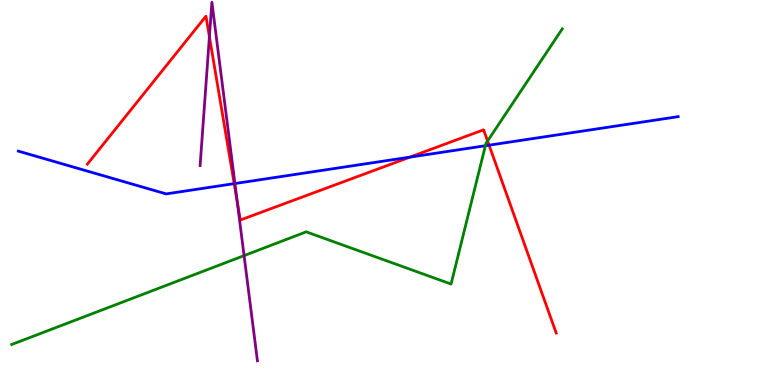[{'lines': ['blue', 'red'], 'intersections': [{'x': 3.02, 'y': 5.23}, {'x': 5.29, 'y': 5.92}, {'x': 6.31, 'y': 6.23}]}, {'lines': ['green', 'red'], 'intersections': [{'x': 6.29, 'y': 6.34}]}, {'lines': ['purple', 'red'], 'intersections': [{'x': 2.7, 'y': 9.05}, {'x': 3.06, 'y': 4.76}]}, {'lines': ['blue', 'green'], 'intersections': [{'x': 6.26, 'y': 6.21}]}, {'lines': ['blue', 'purple'], 'intersections': [{'x': 3.03, 'y': 5.23}]}, {'lines': ['green', 'purple'], 'intersections': [{'x': 3.15, 'y': 3.36}]}]